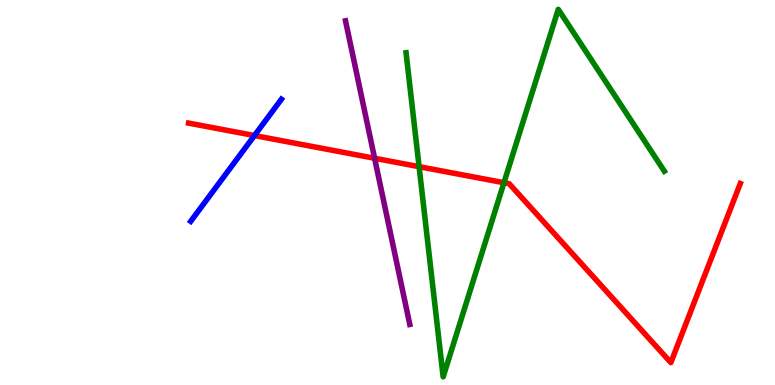[{'lines': ['blue', 'red'], 'intersections': [{'x': 3.28, 'y': 6.48}]}, {'lines': ['green', 'red'], 'intersections': [{'x': 5.41, 'y': 5.67}, {'x': 6.5, 'y': 5.25}]}, {'lines': ['purple', 'red'], 'intersections': [{'x': 4.83, 'y': 5.89}]}, {'lines': ['blue', 'green'], 'intersections': []}, {'lines': ['blue', 'purple'], 'intersections': []}, {'lines': ['green', 'purple'], 'intersections': []}]